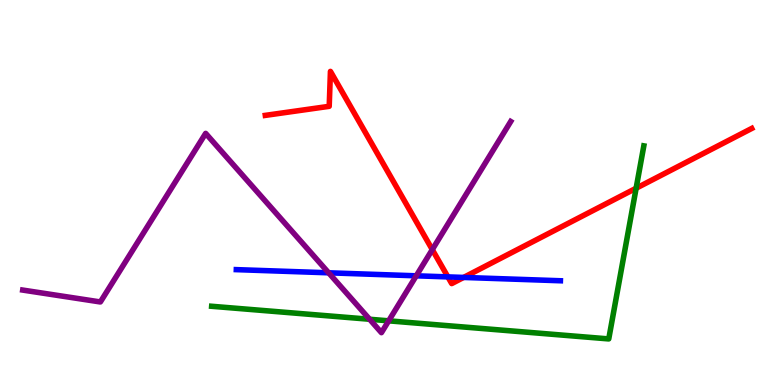[{'lines': ['blue', 'red'], 'intersections': [{'x': 5.78, 'y': 2.81}, {'x': 5.98, 'y': 2.79}]}, {'lines': ['green', 'red'], 'intersections': [{'x': 8.21, 'y': 5.11}]}, {'lines': ['purple', 'red'], 'intersections': [{'x': 5.58, 'y': 3.52}]}, {'lines': ['blue', 'green'], 'intersections': []}, {'lines': ['blue', 'purple'], 'intersections': [{'x': 4.24, 'y': 2.91}, {'x': 5.37, 'y': 2.84}]}, {'lines': ['green', 'purple'], 'intersections': [{'x': 4.77, 'y': 1.71}, {'x': 5.02, 'y': 1.67}]}]